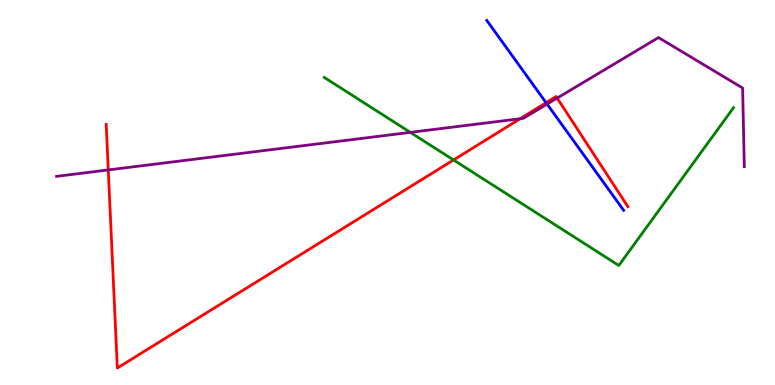[{'lines': ['blue', 'red'], 'intersections': [{'x': 7.05, 'y': 7.33}]}, {'lines': ['green', 'red'], 'intersections': [{'x': 5.85, 'y': 5.85}]}, {'lines': ['purple', 'red'], 'intersections': [{'x': 1.4, 'y': 5.59}, {'x': 6.71, 'y': 6.92}, {'x': 7.19, 'y': 7.45}]}, {'lines': ['blue', 'green'], 'intersections': []}, {'lines': ['blue', 'purple'], 'intersections': [{'x': 7.06, 'y': 7.3}]}, {'lines': ['green', 'purple'], 'intersections': [{'x': 5.29, 'y': 6.56}]}]